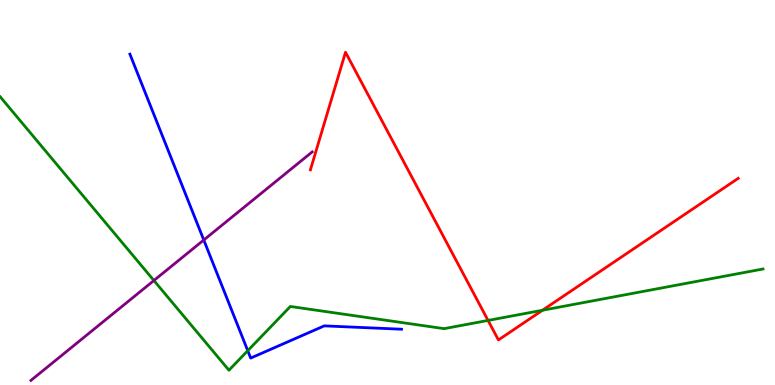[{'lines': ['blue', 'red'], 'intersections': []}, {'lines': ['green', 'red'], 'intersections': [{'x': 6.3, 'y': 1.68}, {'x': 7.0, 'y': 1.94}]}, {'lines': ['purple', 'red'], 'intersections': []}, {'lines': ['blue', 'green'], 'intersections': [{'x': 3.2, 'y': 0.891}]}, {'lines': ['blue', 'purple'], 'intersections': [{'x': 2.63, 'y': 3.77}]}, {'lines': ['green', 'purple'], 'intersections': [{'x': 1.99, 'y': 2.71}]}]